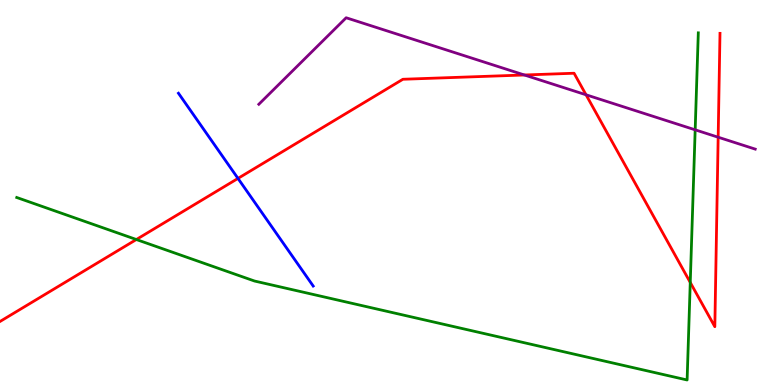[{'lines': ['blue', 'red'], 'intersections': [{'x': 3.07, 'y': 5.37}]}, {'lines': ['green', 'red'], 'intersections': [{'x': 1.76, 'y': 3.78}, {'x': 8.91, 'y': 2.66}]}, {'lines': ['purple', 'red'], 'intersections': [{'x': 6.77, 'y': 8.05}, {'x': 7.56, 'y': 7.54}, {'x': 9.27, 'y': 6.44}]}, {'lines': ['blue', 'green'], 'intersections': []}, {'lines': ['blue', 'purple'], 'intersections': []}, {'lines': ['green', 'purple'], 'intersections': [{'x': 8.97, 'y': 6.63}]}]